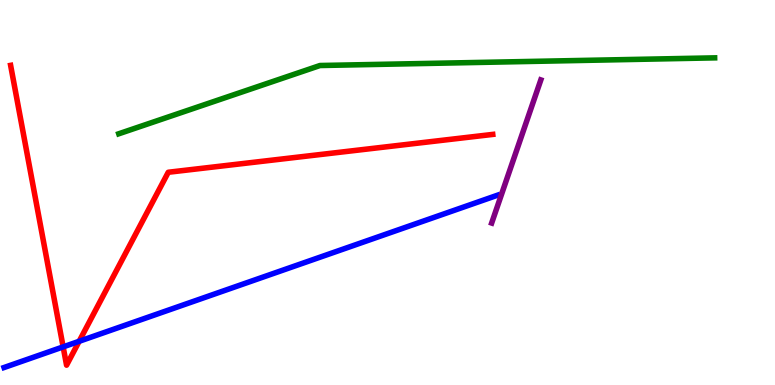[{'lines': ['blue', 'red'], 'intersections': [{'x': 0.815, 'y': 0.99}, {'x': 1.02, 'y': 1.14}]}, {'lines': ['green', 'red'], 'intersections': []}, {'lines': ['purple', 'red'], 'intersections': []}, {'lines': ['blue', 'green'], 'intersections': []}, {'lines': ['blue', 'purple'], 'intersections': []}, {'lines': ['green', 'purple'], 'intersections': []}]